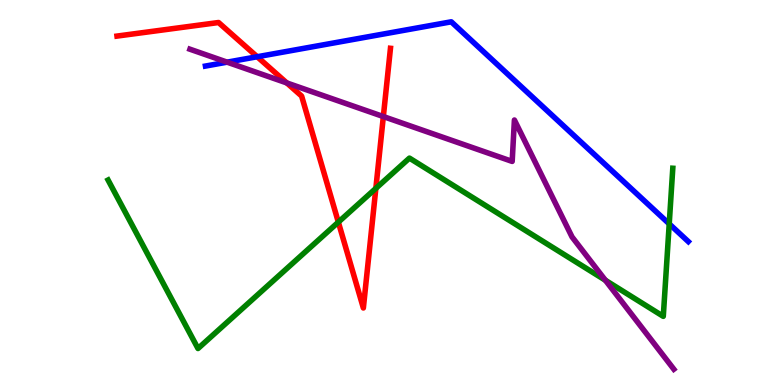[{'lines': ['blue', 'red'], 'intersections': [{'x': 3.32, 'y': 8.53}]}, {'lines': ['green', 'red'], 'intersections': [{'x': 4.37, 'y': 4.23}, {'x': 4.85, 'y': 5.11}]}, {'lines': ['purple', 'red'], 'intersections': [{'x': 3.7, 'y': 7.85}, {'x': 4.95, 'y': 6.97}]}, {'lines': ['blue', 'green'], 'intersections': [{'x': 8.64, 'y': 4.18}]}, {'lines': ['blue', 'purple'], 'intersections': [{'x': 2.93, 'y': 8.39}]}, {'lines': ['green', 'purple'], 'intersections': [{'x': 7.81, 'y': 2.72}]}]